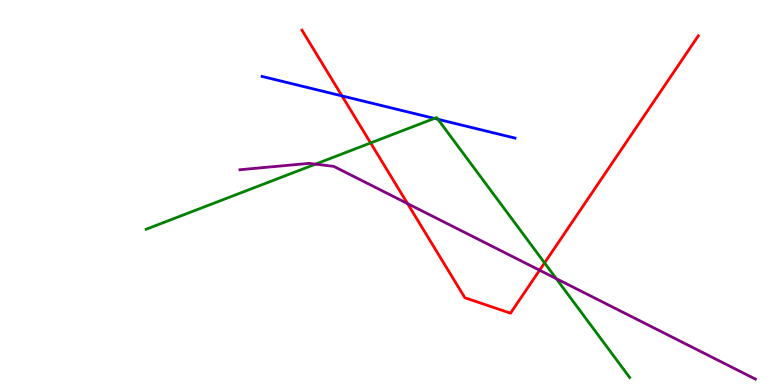[{'lines': ['blue', 'red'], 'intersections': [{'x': 4.41, 'y': 7.51}]}, {'lines': ['green', 'red'], 'intersections': [{'x': 4.78, 'y': 6.29}, {'x': 7.03, 'y': 3.17}]}, {'lines': ['purple', 'red'], 'intersections': [{'x': 5.26, 'y': 4.71}, {'x': 6.96, 'y': 2.98}]}, {'lines': ['blue', 'green'], 'intersections': [{'x': 5.61, 'y': 6.92}, {'x': 5.65, 'y': 6.9}]}, {'lines': ['blue', 'purple'], 'intersections': []}, {'lines': ['green', 'purple'], 'intersections': [{'x': 4.07, 'y': 5.74}, {'x': 7.18, 'y': 2.76}]}]